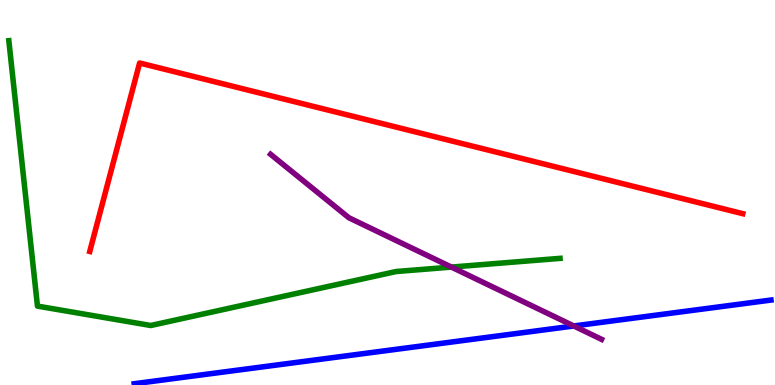[{'lines': ['blue', 'red'], 'intersections': []}, {'lines': ['green', 'red'], 'intersections': []}, {'lines': ['purple', 'red'], 'intersections': []}, {'lines': ['blue', 'green'], 'intersections': []}, {'lines': ['blue', 'purple'], 'intersections': [{'x': 7.4, 'y': 1.53}]}, {'lines': ['green', 'purple'], 'intersections': [{'x': 5.82, 'y': 3.06}]}]